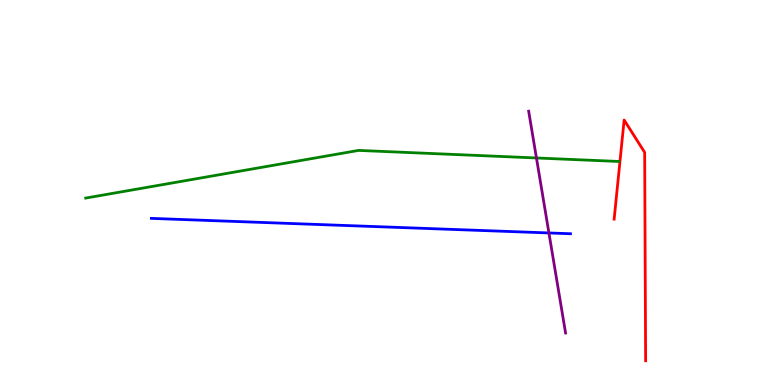[{'lines': ['blue', 'red'], 'intersections': []}, {'lines': ['green', 'red'], 'intersections': []}, {'lines': ['purple', 'red'], 'intersections': []}, {'lines': ['blue', 'green'], 'intersections': []}, {'lines': ['blue', 'purple'], 'intersections': [{'x': 7.08, 'y': 3.95}]}, {'lines': ['green', 'purple'], 'intersections': [{'x': 6.92, 'y': 5.9}]}]